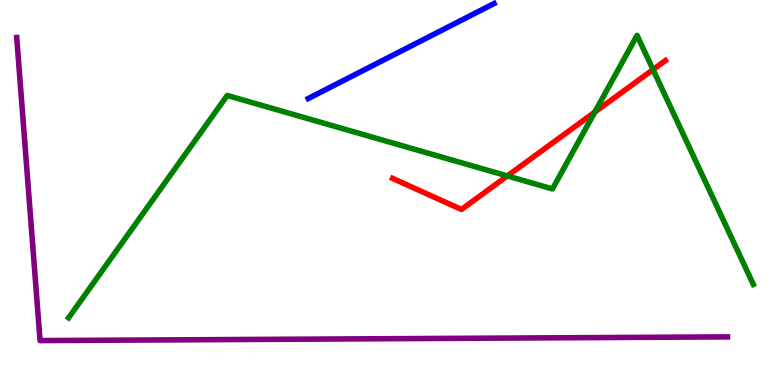[{'lines': ['blue', 'red'], 'intersections': []}, {'lines': ['green', 'red'], 'intersections': [{'x': 6.55, 'y': 5.43}, {'x': 7.67, 'y': 7.09}, {'x': 8.43, 'y': 8.19}]}, {'lines': ['purple', 'red'], 'intersections': []}, {'lines': ['blue', 'green'], 'intersections': []}, {'lines': ['blue', 'purple'], 'intersections': []}, {'lines': ['green', 'purple'], 'intersections': []}]